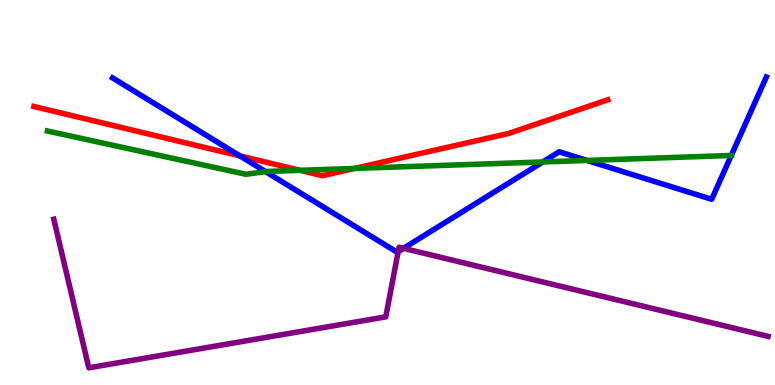[{'lines': ['blue', 'red'], 'intersections': [{'x': 3.1, 'y': 5.95}]}, {'lines': ['green', 'red'], 'intersections': [{'x': 3.87, 'y': 5.58}, {'x': 4.57, 'y': 5.62}]}, {'lines': ['purple', 'red'], 'intersections': []}, {'lines': ['blue', 'green'], 'intersections': [{'x': 3.43, 'y': 5.54}, {'x': 7.0, 'y': 5.79}, {'x': 7.57, 'y': 5.83}, {'x': 9.44, 'y': 5.96}]}, {'lines': ['blue', 'purple'], 'intersections': [{'x': 5.14, 'y': 3.47}, {'x': 5.21, 'y': 3.55}]}, {'lines': ['green', 'purple'], 'intersections': []}]